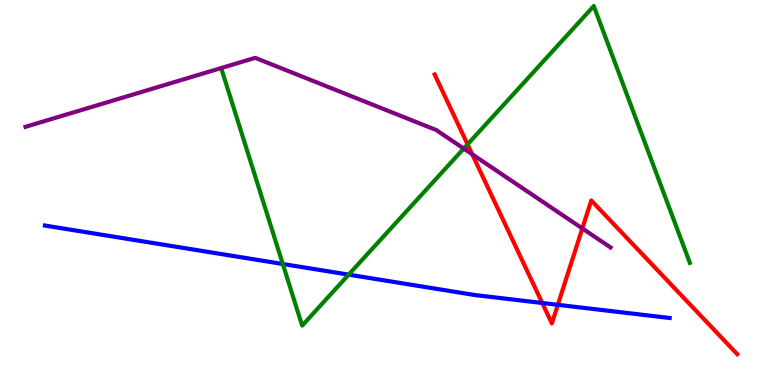[{'lines': ['blue', 'red'], 'intersections': [{'x': 7.0, 'y': 2.13}, {'x': 7.2, 'y': 2.08}]}, {'lines': ['green', 'red'], 'intersections': [{'x': 6.03, 'y': 6.25}]}, {'lines': ['purple', 'red'], 'intersections': [{'x': 6.09, 'y': 5.99}, {'x': 7.51, 'y': 4.07}]}, {'lines': ['blue', 'green'], 'intersections': [{'x': 3.65, 'y': 3.14}, {'x': 4.5, 'y': 2.87}]}, {'lines': ['blue', 'purple'], 'intersections': []}, {'lines': ['green', 'purple'], 'intersections': [{'x': 5.98, 'y': 6.14}]}]